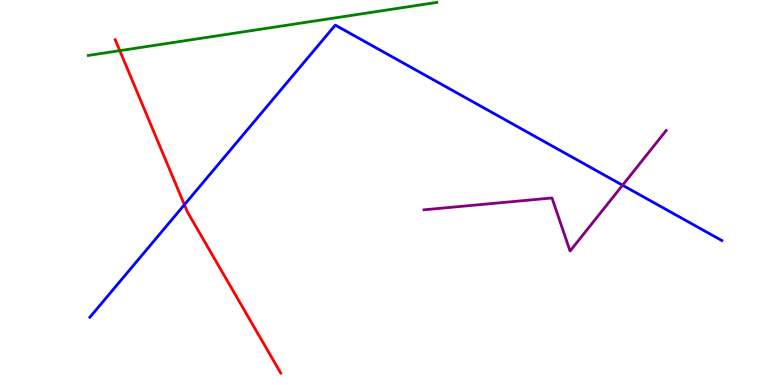[{'lines': ['blue', 'red'], 'intersections': [{'x': 2.38, 'y': 4.68}]}, {'lines': ['green', 'red'], 'intersections': [{'x': 1.55, 'y': 8.68}]}, {'lines': ['purple', 'red'], 'intersections': []}, {'lines': ['blue', 'green'], 'intersections': []}, {'lines': ['blue', 'purple'], 'intersections': [{'x': 8.03, 'y': 5.19}]}, {'lines': ['green', 'purple'], 'intersections': []}]